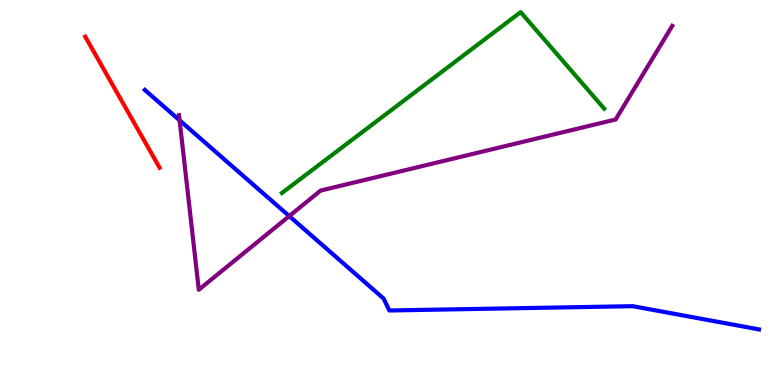[{'lines': ['blue', 'red'], 'intersections': []}, {'lines': ['green', 'red'], 'intersections': []}, {'lines': ['purple', 'red'], 'intersections': []}, {'lines': ['blue', 'green'], 'intersections': []}, {'lines': ['blue', 'purple'], 'intersections': [{'x': 2.32, 'y': 6.87}, {'x': 3.73, 'y': 4.39}]}, {'lines': ['green', 'purple'], 'intersections': []}]